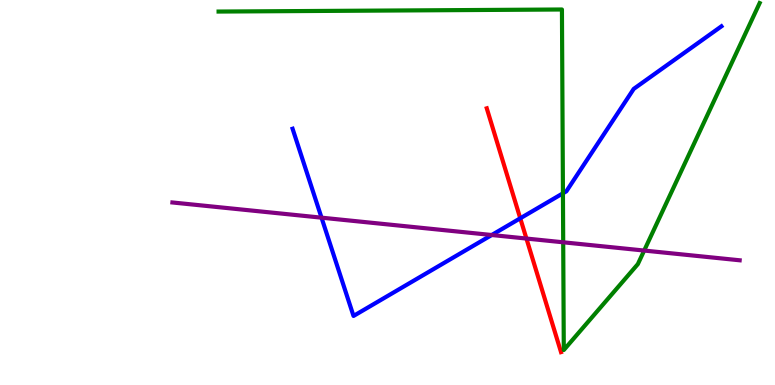[{'lines': ['blue', 'red'], 'intersections': [{'x': 6.71, 'y': 4.33}]}, {'lines': ['green', 'red'], 'intersections': []}, {'lines': ['purple', 'red'], 'intersections': [{'x': 6.79, 'y': 3.8}]}, {'lines': ['blue', 'green'], 'intersections': [{'x': 7.26, 'y': 4.98}]}, {'lines': ['blue', 'purple'], 'intersections': [{'x': 4.15, 'y': 4.35}, {'x': 6.34, 'y': 3.9}]}, {'lines': ['green', 'purple'], 'intersections': [{'x': 7.27, 'y': 3.71}, {'x': 8.31, 'y': 3.49}]}]